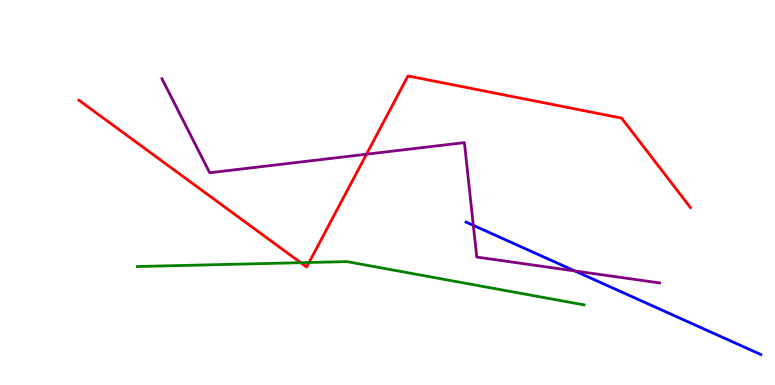[{'lines': ['blue', 'red'], 'intersections': []}, {'lines': ['green', 'red'], 'intersections': [{'x': 3.88, 'y': 3.18}, {'x': 3.99, 'y': 3.18}]}, {'lines': ['purple', 'red'], 'intersections': [{'x': 4.73, 'y': 5.99}]}, {'lines': ['blue', 'green'], 'intersections': []}, {'lines': ['blue', 'purple'], 'intersections': [{'x': 6.11, 'y': 4.15}, {'x': 7.42, 'y': 2.96}]}, {'lines': ['green', 'purple'], 'intersections': []}]